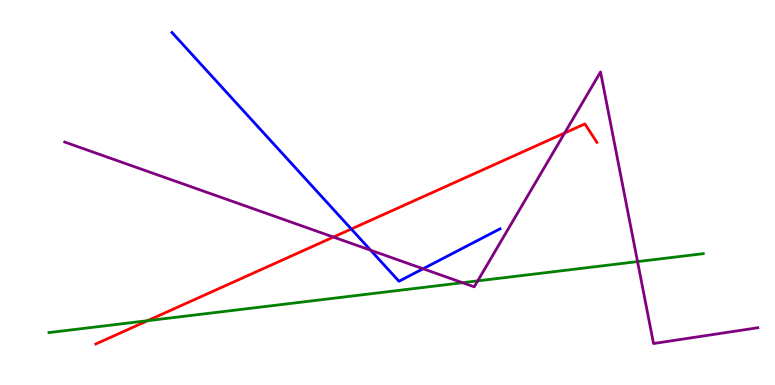[{'lines': ['blue', 'red'], 'intersections': [{'x': 4.53, 'y': 4.05}]}, {'lines': ['green', 'red'], 'intersections': [{'x': 1.9, 'y': 1.67}]}, {'lines': ['purple', 'red'], 'intersections': [{'x': 4.3, 'y': 3.84}, {'x': 7.29, 'y': 6.55}]}, {'lines': ['blue', 'green'], 'intersections': []}, {'lines': ['blue', 'purple'], 'intersections': [{'x': 4.78, 'y': 3.5}, {'x': 5.46, 'y': 3.02}]}, {'lines': ['green', 'purple'], 'intersections': [{'x': 5.97, 'y': 2.66}, {'x': 6.16, 'y': 2.7}, {'x': 8.23, 'y': 3.21}]}]